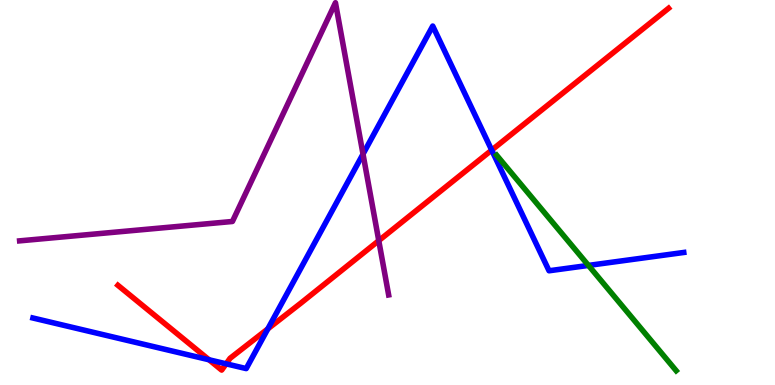[{'lines': ['blue', 'red'], 'intersections': [{'x': 2.7, 'y': 0.656}, {'x': 2.92, 'y': 0.55}, {'x': 3.46, 'y': 1.46}, {'x': 6.34, 'y': 6.1}]}, {'lines': ['green', 'red'], 'intersections': []}, {'lines': ['purple', 'red'], 'intersections': [{'x': 4.89, 'y': 3.75}]}, {'lines': ['blue', 'green'], 'intersections': [{'x': 7.59, 'y': 3.11}]}, {'lines': ['blue', 'purple'], 'intersections': [{'x': 4.68, 'y': 6.0}]}, {'lines': ['green', 'purple'], 'intersections': []}]